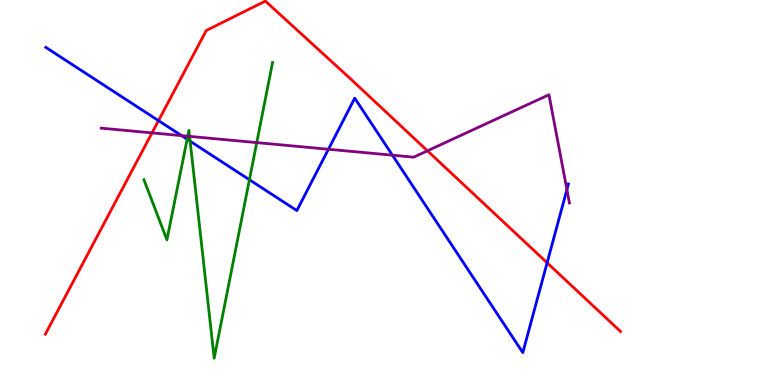[{'lines': ['blue', 'red'], 'intersections': [{'x': 2.05, 'y': 6.87}, {'x': 7.06, 'y': 3.17}]}, {'lines': ['green', 'red'], 'intersections': []}, {'lines': ['purple', 'red'], 'intersections': [{'x': 1.96, 'y': 6.55}, {'x': 5.52, 'y': 6.08}]}, {'lines': ['blue', 'green'], 'intersections': [{'x': 2.41, 'y': 6.38}, {'x': 2.45, 'y': 6.33}, {'x': 3.22, 'y': 5.33}]}, {'lines': ['blue', 'purple'], 'intersections': [{'x': 2.34, 'y': 6.48}, {'x': 4.24, 'y': 6.12}, {'x': 5.06, 'y': 5.97}, {'x': 7.31, 'y': 5.08}]}, {'lines': ['green', 'purple'], 'intersections': [{'x': 2.42, 'y': 6.46}, {'x': 2.45, 'y': 6.46}, {'x': 3.31, 'y': 6.3}]}]